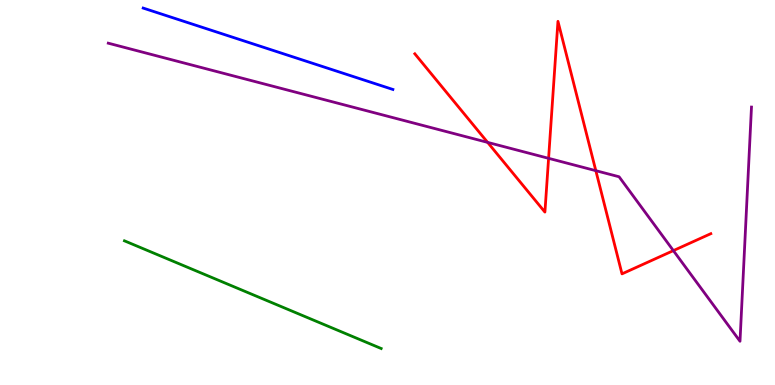[{'lines': ['blue', 'red'], 'intersections': []}, {'lines': ['green', 'red'], 'intersections': []}, {'lines': ['purple', 'red'], 'intersections': [{'x': 6.29, 'y': 6.3}, {'x': 7.08, 'y': 5.89}, {'x': 7.69, 'y': 5.57}, {'x': 8.69, 'y': 3.49}]}, {'lines': ['blue', 'green'], 'intersections': []}, {'lines': ['blue', 'purple'], 'intersections': []}, {'lines': ['green', 'purple'], 'intersections': []}]